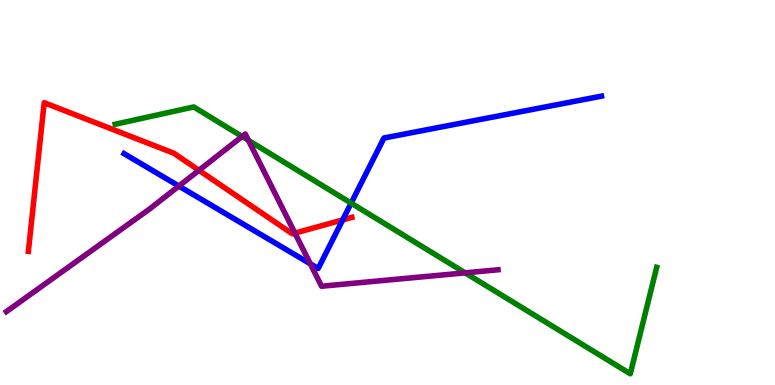[{'lines': ['blue', 'red'], 'intersections': [{'x': 4.42, 'y': 4.29}]}, {'lines': ['green', 'red'], 'intersections': []}, {'lines': ['purple', 'red'], 'intersections': [{'x': 2.57, 'y': 5.58}, {'x': 3.81, 'y': 3.95}]}, {'lines': ['blue', 'green'], 'intersections': [{'x': 4.53, 'y': 4.72}]}, {'lines': ['blue', 'purple'], 'intersections': [{'x': 2.31, 'y': 5.17}, {'x': 4.0, 'y': 3.15}]}, {'lines': ['green', 'purple'], 'intersections': [{'x': 3.12, 'y': 6.45}, {'x': 3.21, 'y': 6.35}, {'x': 6.0, 'y': 2.91}]}]